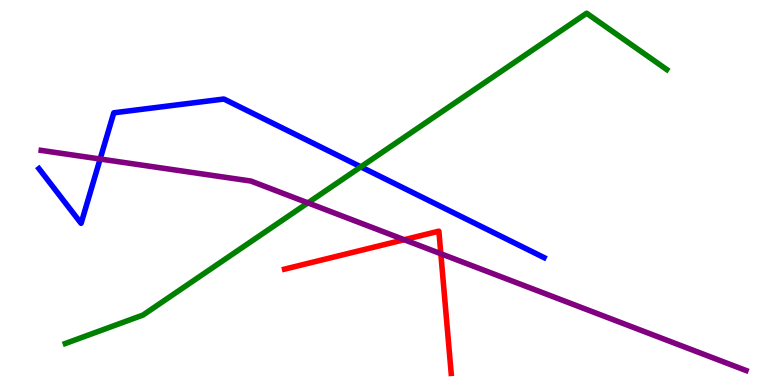[{'lines': ['blue', 'red'], 'intersections': []}, {'lines': ['green', 'red'], 'intersections': []}, {'lines': ['purple', 'red'], 'intersections': [{'x': 5.22, 'y': 3.77}, {'x': 5.69, 'y': 3.41}]}, {'lines': ['blue', 'green'], 'intersections': [{'x': 4.66, 'y': 5.67}]}, {'lines': ['blue', 'purple'], 'intersections': [{'x': 1.29, 'y': 5.87}]}, {'lines': ['green', 'purple'], 'intersections': [{'x': 3.97, 'y': 4.73}]}]